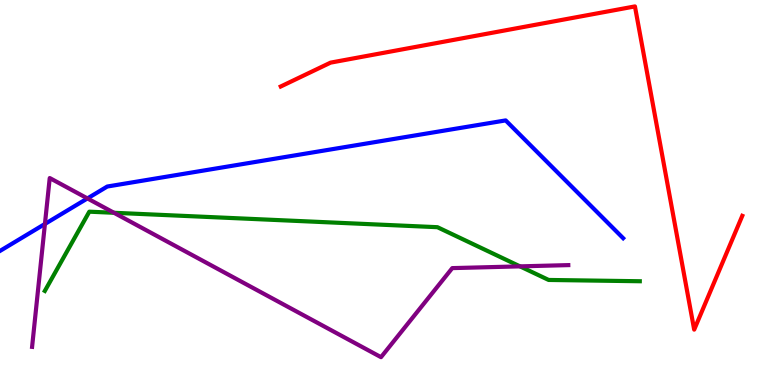[{'lines': ['blue', 'red'], 'intersections': []}, {'lines': ['green', 'red'], 'intersections': []}, {'lines': ['purple', 'red'], 'intersections': []}, {'lines': ['blue', 'green'], 'intersections': []}, {'lines': ['blue', 'purple'], 'intersections': [{'x': 0.58, 'y': 4.18}, {'x': 1.13, 'y': 4.85}]}, {'lines': ['green', 'purple'], 'intersections': [{'x': 1.47, 'y': 4.47}, {'x': 6.71, 'y': 3.08}]}]